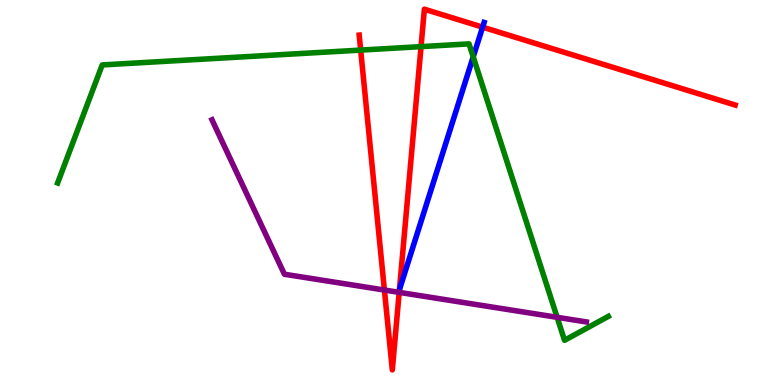[{'lines': ['blue', 'red'], 'intersections': [{'x': 6.23, 'y': 9.29}]}, {'lines': ['green', 'red'], 'intersections': [{'x': 4.65, 'y': 8.7}, {'x': 5.43, 'y': 8.79}]}, {'lines': ['purple', 'red'], 'intersections': [{'x': 4.96, 'y': 2.47}, {'x': 5.15, 'y': 2.41}]}, {'lines': ['blue', 'green'], 'intersections': [{'x': 6.11, 'y': 8.52}]}, {'lines': ['blue', 'purple'], 'intersections': []}, {'lines': ['green', 'purple'], 'intersections': [{'x': 7.19, 'y': 1.76}]}]